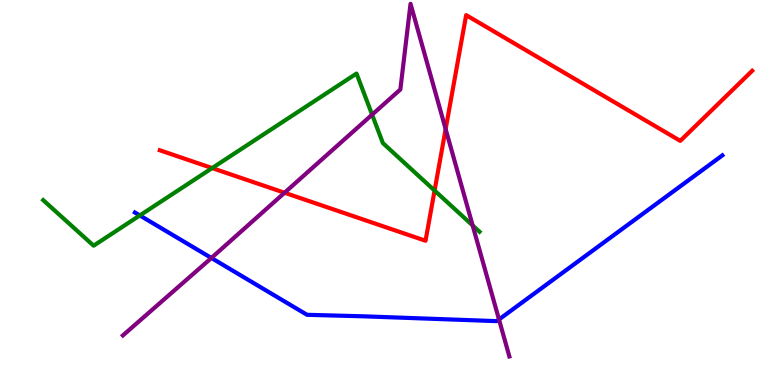[{'lines': ['blue', 'red'], 'intersections': []}, {'lines': ['green', 'red'], 'intersections': [{'x': 2.74, 'y': 5.63}, {'x': 5.61, 'y': 5.05}]}, {'lines': ['purple', 'red'], 'intersections': [{'x': 3.67, 'y': 4.99}, {'x': 5.75, 'y': 6.65}]}, {'lines': ['blue', 'green'], 'intersections': [{'x': 1.8, 'y': 4.4}]}, {'lines': ['blue', 'purple'], 'intersections': [{'x': 2.73, 'y': 3.3}, {'x': 6.44, 'y': 1.7}]}, {'lines': ['green', 'purple'], 'intersections': [{'x': 4.8, 'y': 7.02}, {'x': 6.1, 'y': 4.14}]}]